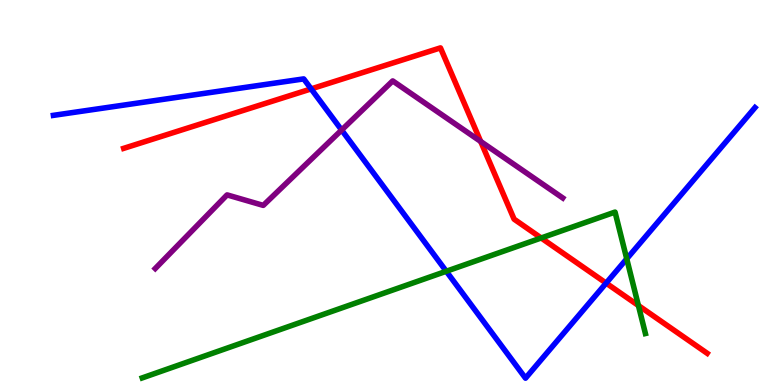[{'lines': ['blue', 'red'], 'intersections': [{'x': 4.01, 'y': 7.69}, {'x': 7.82, 'y': 2.65}]}, {'lines': ['green', 'red'], 'intersections': [{'x': 6.98, 'y': 3.82}, {'x': 8.24, 'y': 2.06}]}, {'lines': ['purple', 'red'], 'intersections': [{'x': 6.2, 'y': 6.33}]}, {'lines': ['blue', 'green'], 'intersections': [{'x': 5.76, 'y': 2.95}, {'x': 8.09, 'y': 3.28}]}, {'lines': ['blue', 'purple'], 'intersections': [{'x': 4.41, 'y': 6.62}]}, {'lines': ['green', 'purple'], 'intersections': []}]